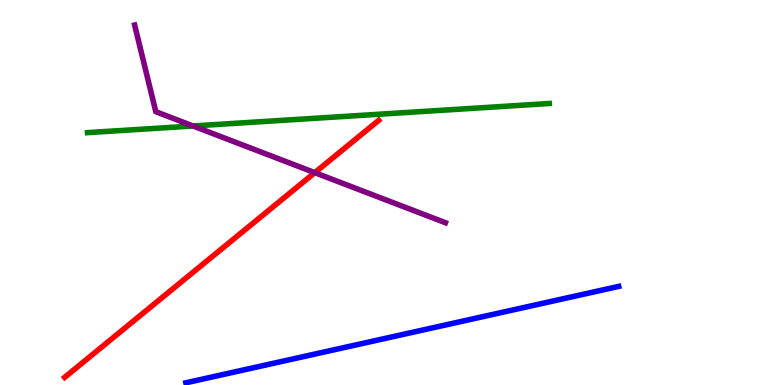[{'lines': ['blue', 'red'], 'intersections': []}, {'lines': ['green', 'red'], 'intersections': []}, {'lines': ['purple', 'red'], 'intersections': [{'x': 4.06, 'y': 5.52}]}, {'lines': ['blue', 'green'], 'intersections': []}, {'lines': ['blue', 'purple'], 'intersections': []}, {'lines': ['green', 'purple'], 'intersections': [{'x': 2.49, 'y': 6.73}]}]